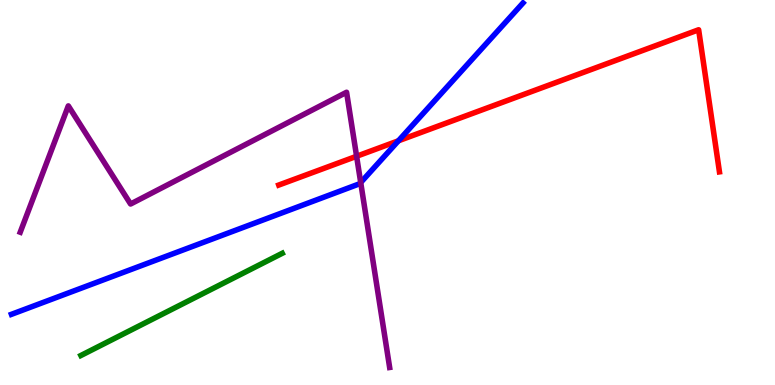[{'lines': ['blue', 'red'], 'intersections': [{'x': 5.14, 'y': 6.34}]}, {'lines': ['green', 'red'], 'intersections': []}, {'lines': ['purple', 'red'], 'intersections': [{'x': 4.6, 'y': 5.94}]}, {'lines': ['blue', 'green'], 'intersections': []}, {'lines': ['blue', 'purple'], 'intersections': [{'x': 4.65, 'y': 5.26}]}, {'lines': ['green', 'purple'], 'intersections': []}]